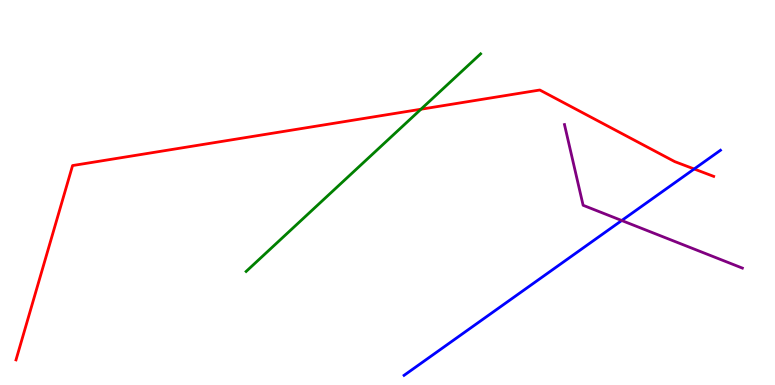[{'lines': ['blue', 'red'], 'intersections': [{'x': 8.96, 'y': 5.61}]}, {'lines': ['green', 'red'], 'intersections': [{'x': 5.43, 'y': 7.16}]}, {'lines': ['purple', 'red'], 'intersections': []}, {'lines': ['blue', 'green'], 'intersections': []}, {'lines': ['blue', 'purple'], 'intersections': [{'x': 8.02, 'y': 4.27}]}, {'lines': ['green', 'purple'], 'intersections': []}]